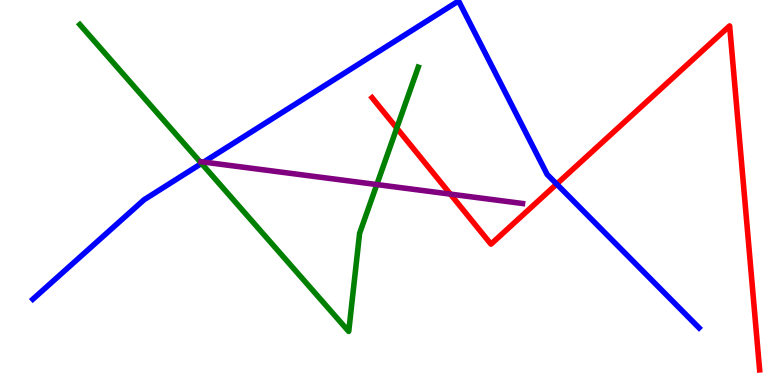[{'lines': ['blue', 'red'], 'intersections': [{'x': 7.18, 'y': 5.22}]}, {'lines': ['green', 'red'], 'intersections': [{'x': 5.12, 'y': 6.67}]}, {'lines': ['purple', 'red'], 'intersections': [{'x': 5.81, 'y': 4.96}]}, {'lines': ['blue', 'green'], 'intersections': [{'x': 2.6, 'y': 5.75}]}, {'lines': ['blue', 'purple'], 'intersections': [{'x': 2.63, 'y': 5.79}]}, {'lines': ['green', 'purple'], 'intersections': [{'x': 4.86, 'y': 5.21}]}]